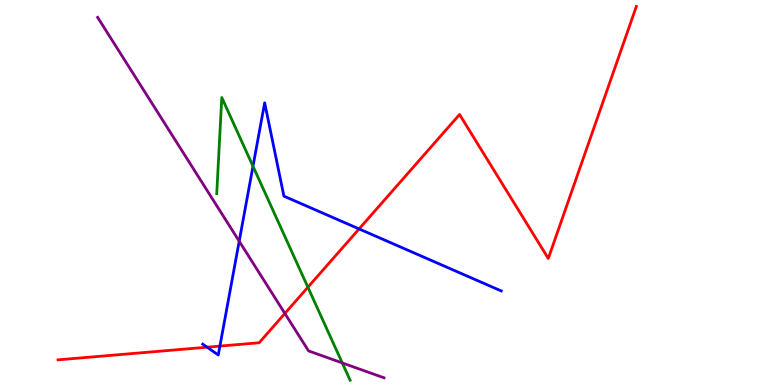[{'lines': ['blue', 'red'], 'intersections': [{'x': 2.67, 'y': 0.982}, {'x': 2.84, 'y': 1.01}, {'x': 4.63, 'y': 4.05}]}, {'lines': ['green', 'red'], 'intersections': [{'x': 3.97, 'y': 2.54}]}, {'lines': ['purple', 'red'], 'intersections': [{'x': 3.68, 'y': 1.86}]}, {'lines': ['blue', 'green'], 'intersections': [{'x': 3.26, 'y': 5.68}]}, {'lines': ['blue', 'purple'], 'intersections': [{'x': 3.09, 'y': 3.73}]}, {'lines': ['green', 'purple'], 'intersections': [{'x': 4.42, 'y': 0.573}]}]